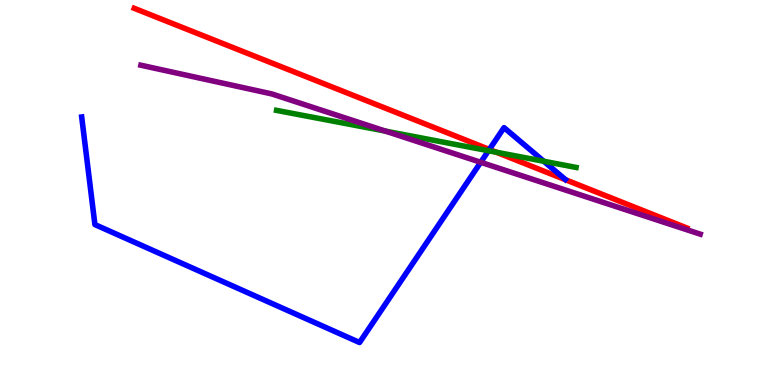[{'lines': ['blue', 'red'], 'intersections': [{'x': 6.31, 'y': 6.12}]}, {'lines': ['green', 'red'], 'intersections': [{'x': 6.4, 'y': 6.05}]}, {'lines': ['purple', 'red'], 'intersections': []}, {'lines': ['blue', 'green'], 'intersections': [{'x': 6.3, 'y': 6.08}, {'x': 7.02, 'y': 5.81}]}, {'lines': ['blue', 'purple'], 'intersections': [{'x': 6.2, 'y': 5.78}]}, {'lines': ['green', 'purple'], 'intersections': [{'x': 4.97, 'y': 6.59}]}]